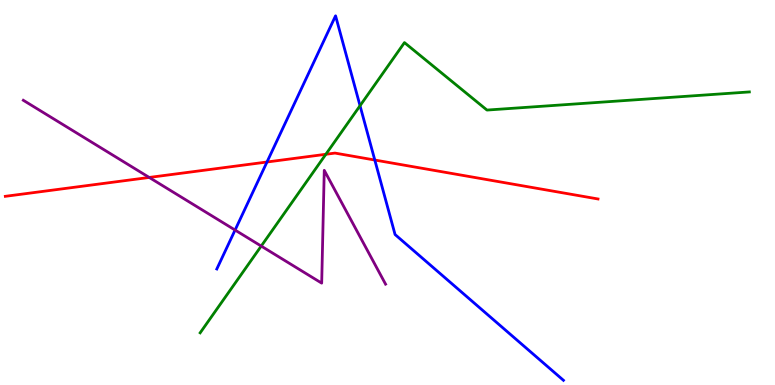[{'lines': ['blue', 'red'], 'intersections': [{'x': 3.45, 'y': 5.79}, {'x': 4.84, 'y': 5.84}]}, {'lines': ['green', 'red'], 'intersections': [{'x': 4.2, 'y': 5.99}]}, {'lines': ['purple', 'red'], 'intersections': [{'x': 1.93, 'y': 5.39}]}, {'lines': ['blue', 'green'], 'intersections': [{'x': 4.65, 'y': 7.25}]}, {'lines': ['blue', 'purple'], 'intersections': [{'x': 3.03, 'y': 4.02}]}, {'lines': ['green', 'purple'], 'intersections': [{'x': 3.37, 'y': 3.61}]}]